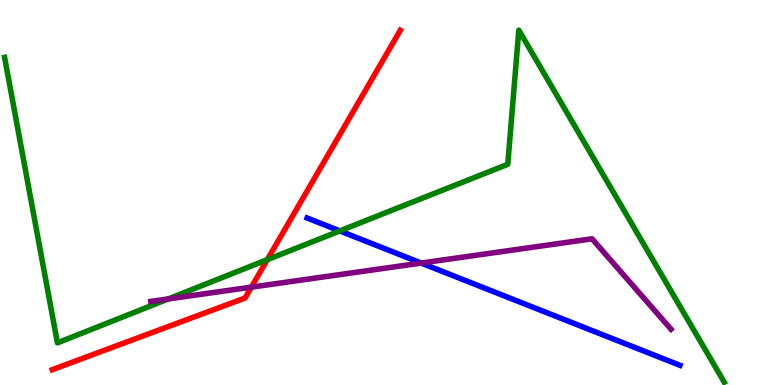[{'lines': ['blue', 'red'], 'intersections': []}, {'lines': ['green', 'red'], 'intersections': [{'x': 3.45, 'y': 3.26}]}, {'lines': ['purple', 'red'], 'intersections': [{'x': 3.24, 'y': 2.54}]}, {'lines': ['blue', 'green'], 'intersections': [{'x': 4.38, 'y': 4.0}]}, {'lines': ['blue', 'purple'], 'intersections': [{'x': 5.43, 'y': 3.17}]}, {'lines': ['green', 'purple'], 'intersections': [{'x': 2.17, 'y': 2.24}]}]